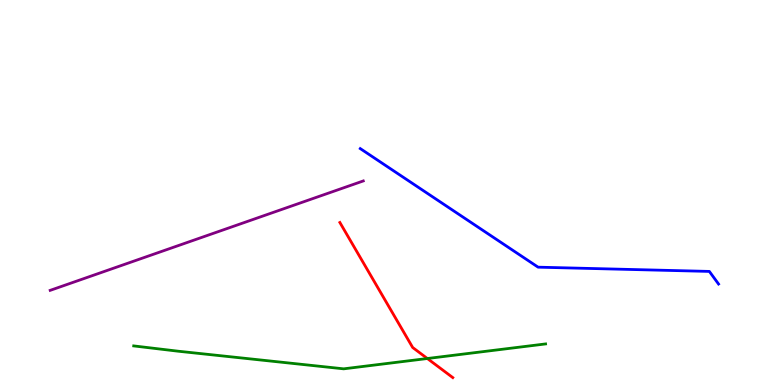[{'lines': ['blue', 'red'], 'intersections': []}, {'lines': ['green', 'red'], 'intersections': [{'x': 5.51, 'y': 0.688}]}, {'lines': ['purple', 'red'], 'intersections': []}, {'lines': ['blue', 'green'], 'intersections': []}, {'lines': ['blue', 'purple'], 'intersections': []}, {'lines': ['green', 'purple'], 'intersections': []}]